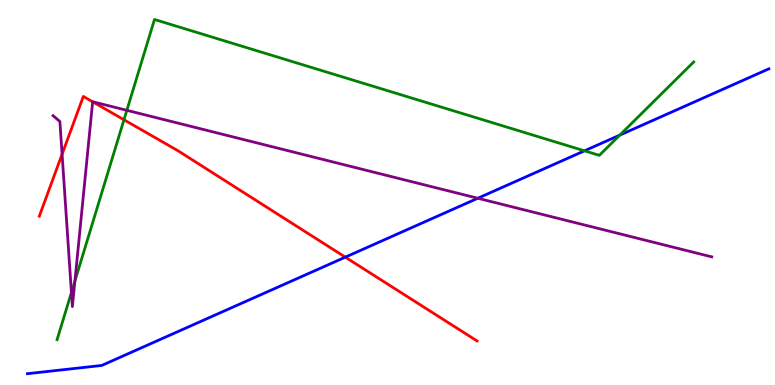[{'lines': ['blue', 'red'], 'intersections': [{'x': 4.46, 'y': 3.32}]}, {'lines': ['green', 'red'], 'intersections': [{'x': 1.6, 'y': 6.89}]}, {'lines': ['purple', 'red'], 'intersections': [{'x': 0.801, 'y': 5.99}, {'x': 1.2, 'y': 7.36}]}, {'lines': ['blue', 'green'], 'intersections': [{'x': 7.54, 'y': 6.08}, {'x': 8.0, 'y': 6.49}]}, {'lines': ['blue', 'purple'], 'intersections': [{'x': 6.17, 'y': 4.85}]}, {'lines': ['green', 'purple'], 'intersections': [{'x': 0.922, 'y': 2.4}, {'x': 0.967, 'y': 2.7}, {'x': 1.64, 'y': 7.13}]}]